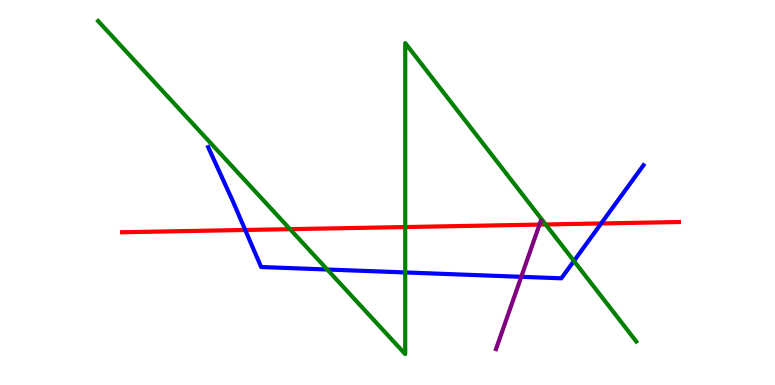[{'lines': ['blue', 'red'], 'intersections': [{'x': 3.16, 'y': 4.03}, {'x': 7.76, 'y': 4.2}]}, {'lines': ['green', 'red'], 'intersections': [{'x': 3.74, 'y': 4.05}, {'x': 5.23, 'y': 4.1}, {'x': 7.04, 'y': 4.17}]}, {'lines': ['purple', 'red'], 'intersections': [{'x': 6.96, 'y': 4.17}]}, {'lines': ['blue', 'green'], 'intersections': [{'x': 4.22, 'y': 3.0}, {'x': 5.23, 'y': 2.92}, {'x': 7.41, 'y': 3.22}]}, {'lines': ['blue', 'purple'], 'intersections': [{'x': 6.73, 'y': 2.81}]}, {'lines': ['green', 'purple'], 'intersections': []}]